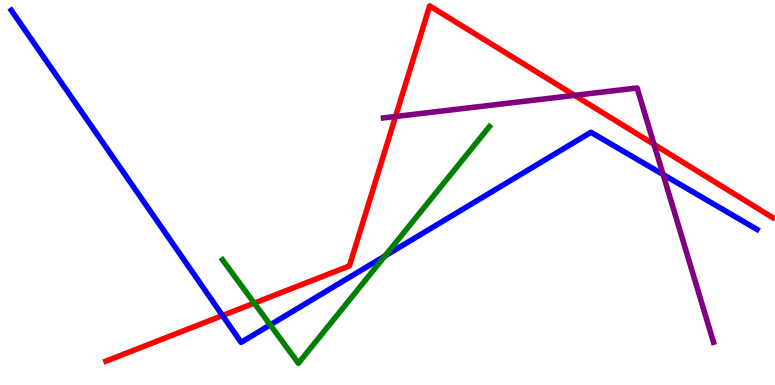[{'lines': ['blue', 'red'], 'intersections': [{'x': 2.87, 'y': 1.8}]}, {'lines': ['green', 'red'], 'intersections': [{'x': 3.28, 'y': 2.13}]}, {'lines': ['purple', 'red'], 'intersections': [{'x': 5.1, 'y': 6.97}, {'x': 7.41, 'y': 7.52}, {'x': 8.44, 'y': 6.25}]}, {'lines': ['blue', 'green'], 'intersections': [{'x': 3.49, 'y': 1.56}, {'x': 4.97, 'y': 3.35}]}, {'lines': ['blue', 'purple'], 'intersections': [{'x': 8.56, 'y': 5.47}]}, {'lines': ['green', 'purple'], 'intersections': []}]